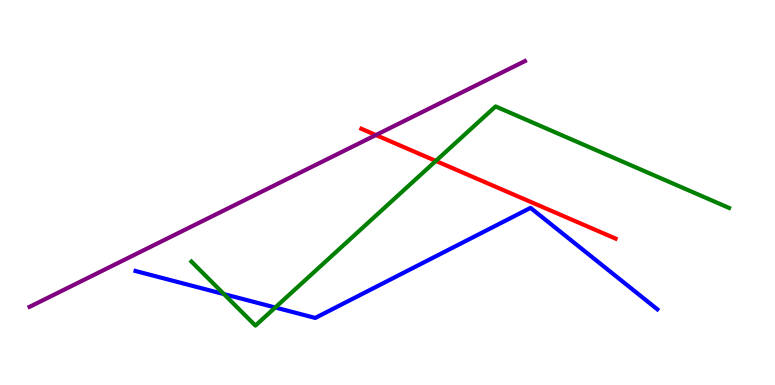[{'lines': ['blue', 'red'], 'intersections': []}, {'lines': ['green', 'red'], 'intersections': [{'x': 5.62, 'y': 5.82}]}, {'lines': ['purple', 'red'], 'intersections': [{'x': 4.85, 'y': 6.49}]}, {'lines': ['blue', 'green'], 'intersections': [{'x': 2.89, 'y': 2.36}, {'x': 3.55, 'y': 2.01}]}, {'lines': ['blue', 'purple'], 'intersections': []}, {'lines': ['green', 'purple'], 'intersections': []}]